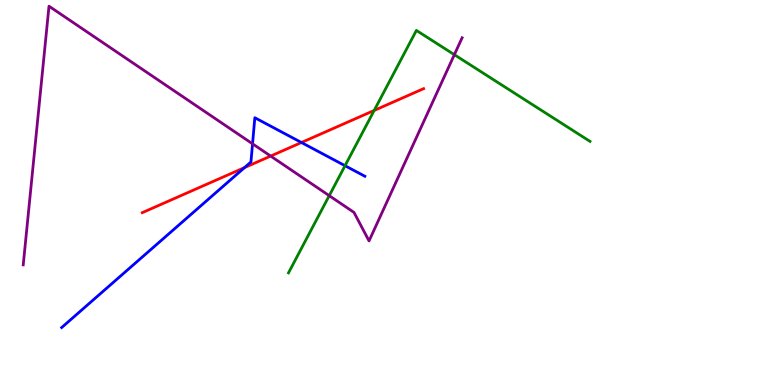[{'lines': ['blue', 'red'], 'intersections': [{'x': 3.16, 'y': 5.65}, {'x': 3.89, 'y': 6.3}]}, {'lines': ['green', 'red'], 'intersections': [{'x': 4.83, 'y': 7.13}]}, {'lines': ['purple', 'red'], 'intersections': [{'x': 3.49, 'y': 5.95}]}, {'lines': ['blue', 'green'], 'intersections': [{'x': 4.45, 'y': 5.7}]}, {'lines': ['blue', 'purple'], 'intersections': [{'x': 3.26, 'y': 6.26}]}, {'lines': ['green', 'purple'], 'intersections': [{'x': 4.25, 'y': 4.92}, {'x': 5.86, 'y': 8.58}]}]